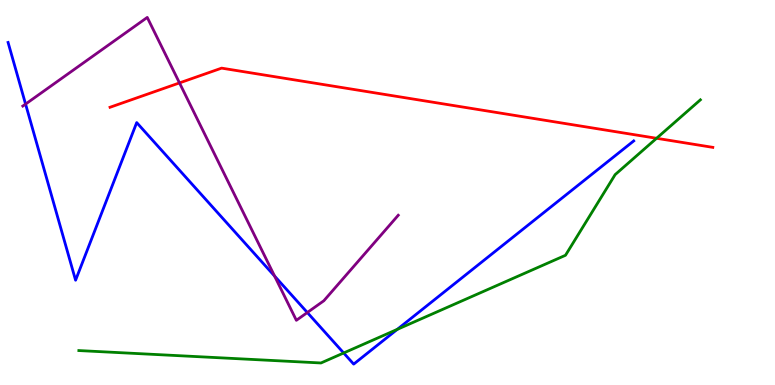[{'lines': ['blue', 'red'], 'intersections': []}, {'lines': ['green', 'red'], 'intersections': [{'x': 8.47, 'y': 6.41}]}, {'lines': ['purple', 'red'], 'intersections': [{'x': 2.32, 'y': 7.85}]}, {'lines': ['blue', 'green'], 'intersections': [{'x': 4.43, 'y': 0.832}, {'x': 5.13, 'y': 1.44}]}, {'lines': ['blue', 'purple'], 'intersections': [{'x': 0.33, 'y': 7.3}, {'x': 3.54, 'y': 2.83}, {'x': 3.97, 'y': 1.88}]}, {'lines': ['green', 'purple'], 'intersections': []}]